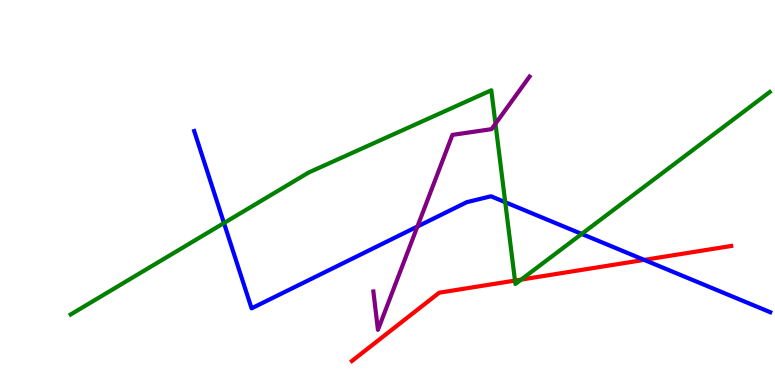[{'lines': ['blue', 'red'], 'intersections': [{'x': 8.31, 'y': 3.25}]}, {'lines': ['green', 'red'], 'intersections': [{'x': 6.64, 'y': 2.71}, {'x': 6.73, 'y': 2.74}]}, {'lines': ['purple', 'red'], 'intersections': []}, {'lines': ['blue', 'green'], 'intersections': [{'x': 2.89, 'y': 4.21}, {'x': 6.52, 'y': 4.75}, {'x': 7.51, 'y': 3.92}]}, {'lines': ['blue', 'purple'], 'intersections': [{'x': 5.39, 'y': 4.12}]}, {'lines': ['green', 'purple'], 'intersections': [{'x': 6.39, 'y': 6.79}]}]